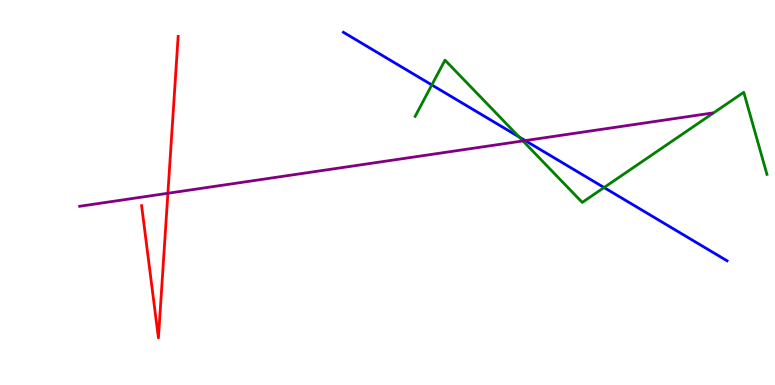[{'lines': ['blue', 'red'], 'intersections': []}, {'lines': ['green', 'red'], 'intersections': []}, {'lines': ['purple', 'red'], 'intersections': [{'x': 2.17, 'y': 4.98}]}, {'lines': ['blue', 'green'], 'intersections': [{'x': 5.57, 'y': 7.79}, {'x': 6.7, 'y': 6.44}, {'x': 7.79, 'y': 5.13}]}, {'lines': ['blue', 'purple'], 'intersections': [{'x': 6.78, 'y': 6.35}]}, {'lines': ['green', 'purple'], 'intersections': [{'x': 6.75, 'y': 6.34}]}]